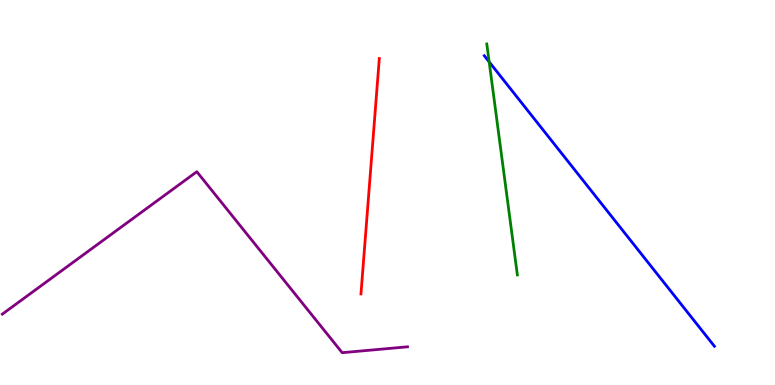[{'lines': ['blue', 'red'], 'intersections': []}, {'lines': ['green', 'red'], 'intersections': []}, {'lines': ['purple', 'red'], 'intersections': []}, {'lines': ['blue', 'green'], 'intersections': [{'x': 6.31, 'y': 8.39}]}, {'lines': ['blue', 'purple'], 'intersections': []}, {'lines': ['green', 'purple'], 'intersections': []}]